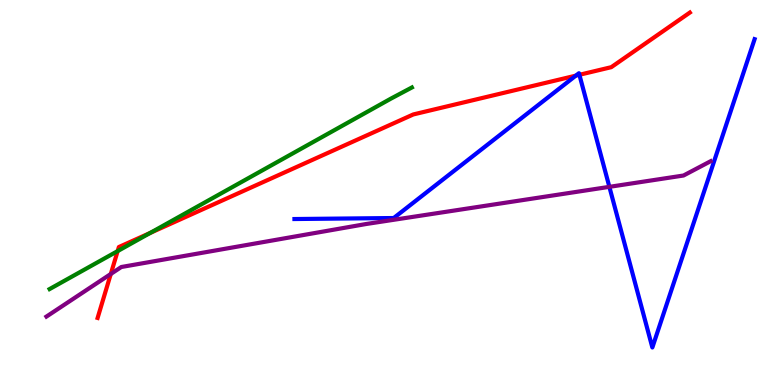[{'lines': ['blue', 'red'], 'intersections': [{'x': 7.43, 'y': 8.04}, {'x': 7.48, 'y': 8.06}]}, {'lines': ['green', 'red'], 'intersections': [{'x': 1.52, 'y': 3.48}, {'x': 1.94, 'y': 3.95}]}, {'lines': ['purple', 'red'], 'intersections': [{'x': 1.43, 'y': 2.88}]}, {'lines': ['blue', 'green'], 'intersections': []}, {'lines': ['blue', 'purple'], 'intersections': [{'x': 7.86, 'y': 5.15}]}, {'lines': ['green', 'purple'], 'intersections': []}]